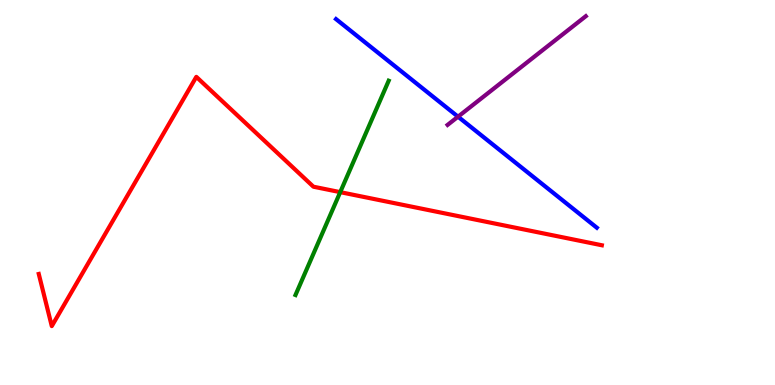[{'lines': ['blue', 'red'], 'intersections': []}, {'lines': ['green', 'red'], 'intersections': [{'x': 4.39, 'y': 5.01}]}, {'lines': ['purple', 'red'], 'intersections': []}, {'lines': ['blue', 'green'], 'intersections': []}, {'lines': ['blue', 'purple'], 'intersections': [{'x': 5.91, 'y': 6.97}]}, {'lines': ['green', 'purple'], 'intersections': []}]